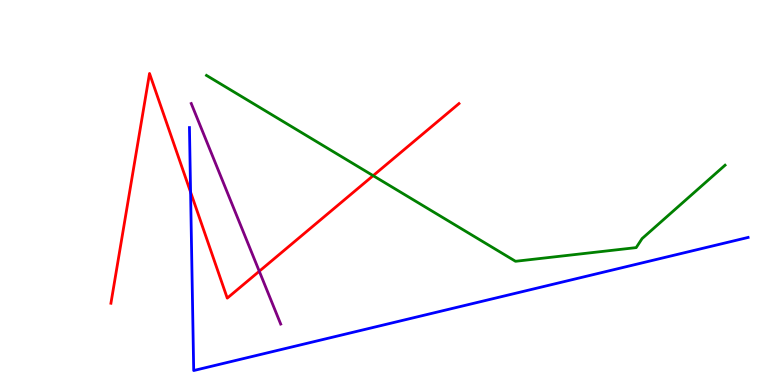[{'lines': ['blue', 'red'], 'intersections': [{'x': 2.46, 'y': 5.01}]}, {'lines': ['green', 'red'], 'intersections': [{'x': 4.81, 'y': 5.44}]}, {'lines': ['purple', 'red'], 'intersections': [{'x': 3.35, 'y': 2.95}]}, {'lines': ['blue', 'green'], 'intersections': []}, {'lines': ['blue', 'purple'], 'intersections': []}, {'lines': ['green', 'purple'], 'intersections': []}]